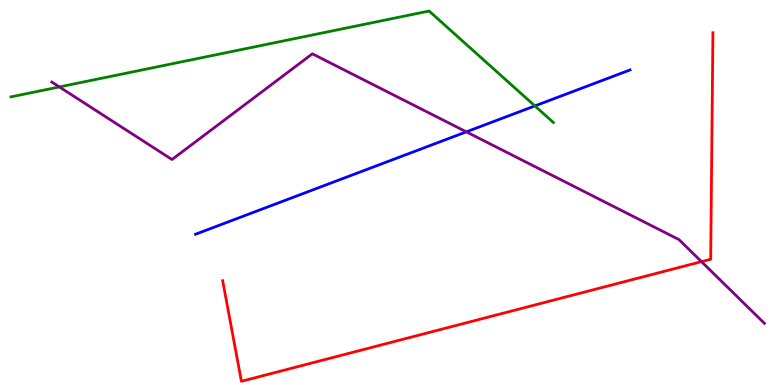[{'lines': ['blue', 'red'], 'intersections': []}, {'lines': ['green', 'red'], 'intersections': []}, {'lines': ['purple', 'red'], 'intersections': [{'x': 9.05, 'y': 3.2}]}, {'lines': ['blue', 'green'], 'intersections': [{'x': 6.9, 'y': 7.25}]}, {'lines': ['blue', 'purple'], 'intersections': [{'x': 6.02, 'y': 6.58}]}, {'lines': ['green', 'purple'], 'intersections': [{'x': 0.766, 'y': 7.74}]}]